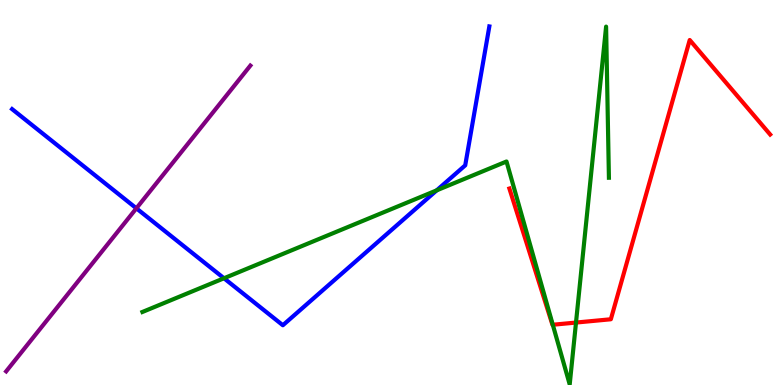[{'lines': ['blue', 'red'], 'intersections': []}, {'lines': ['green', 'red'], 'intersections': [{'x': 7.13, 'y': 1.56}, {'x': 7.43, 'y': 1.62}]}, {'lines': ['purple', 'red'], 'intersections': []}, {'lines': ['blue', 'green'], 'intersections': [{'x': 2.89, 'y': 2.77}, {'x': 5.63, 'y': 5.06}]}, {'lines': ['blue', 'purple'], 'intersections': [{'x': 1.76, 'y': 4.59}]}, {'lines': ['green', 'purple'], 'intersections': []}]